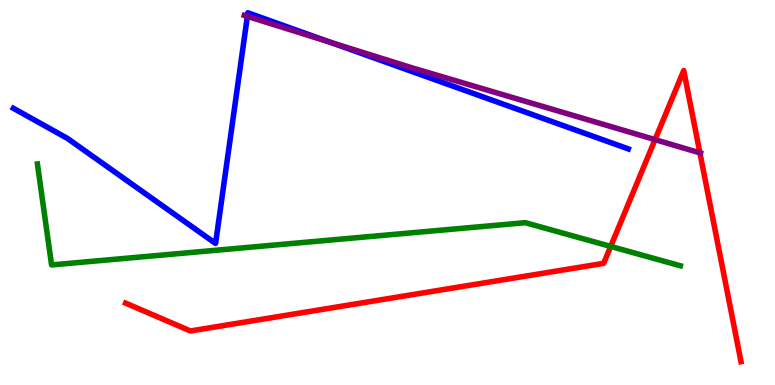[{'lines': ['blue', 'red'], 'intersections': []}, {'lines': ['green', 'red'], 'intersections': [{'x': 7.88, 'y': 3.6}]}, {'lines': ['purple', 'red'], 'intersections': [{'x': 8.45, 'y': 6.37}, {'x': 9.03, 'y': 6.03}]}, {'lines': ['blue', 'green'], 'intersections': []}, {'lines': ['blue', 'purple'], 'intersections': [{'x': 3.19, 'y': 9.58}, {'x': 4.26, 'y': 8.9}]}, {'lines': ['green', 'purple'], 'intersections': []}]